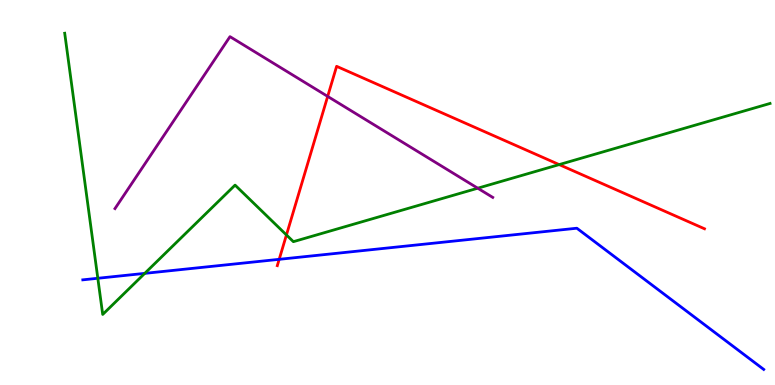[{'lines': ['blue', 'red'], 'intersections': [{'x': 3.6, 'y': 3.26}]}, {'lines': ['green', 'red'], 'intersections': [{'x': 3.7, 'y': 3.9}, {'x': 7.22, 'y': 5.72}]}, {'lines': ['purple', 'red'], 'intersections': [{'x': 4.23, 'y': 7.5}]}, {'lines': ['blue', 'green'], 'intersections': [{'x': 1.26, 'y': 2.77}, {'x': 1.87, 'y': 2.9}]}, {'lines': ['blue', 'purple'], 'intersections': []}, {'lines': ['green', 'purple'], 'intersections': [{'x': 6.16, 'y': 5.11}]}]